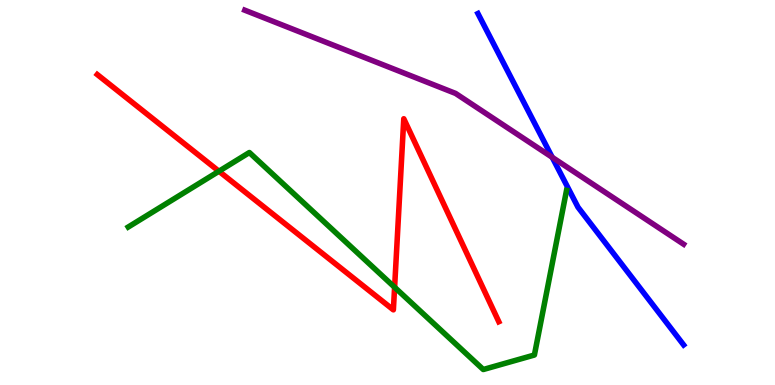[{'lines': ['blue', 'red'], 'intersections': []}, {'lines': ['green', 'red'], 'intersections': [{'x': 2.83, 'y': 5.55}, {'x': 5.09, 'y': 2.54}]}, {'lines': ['purple', 'red'], 'intersections': []}, {'lines': ['blue', 'green'], 'intersections': []}, {'lines': ['blue', 'purple'], 'intersections': [{'x': 7.13, 'y': 5.91}]}, {'lines': ['green', 'purple'], 'intersections': []}]